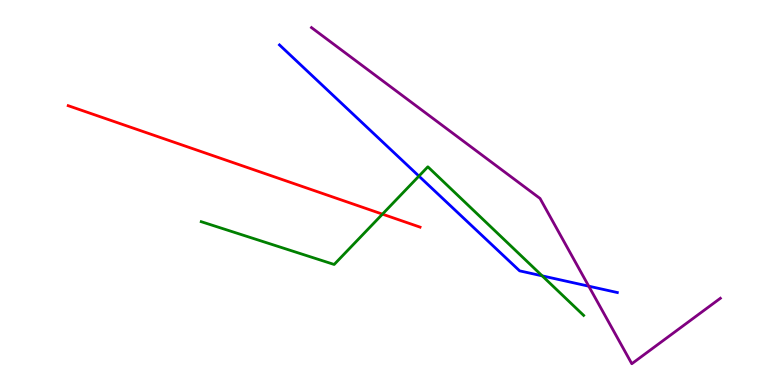[{'lines': ['blue', 'red'], 'intersections': []}, {'lines': ['green', 'red'], 'intersections': [{'x': 4.93, 'y': 4.44}]}, {'lines': ['purple', 'red'], 'intersections': []}, {'lines': ['blue', 'green'], 'intersections': [{'x': 5.41, 'y': 5.43}, {'x': 7.0, 'y': 2.83}]}, {'lines': ['blue', 'purple'], 'intersections': [{'x': 7.6, 'y': 2.57}]}, {'lines': ['green', 'purple'], 'intersections': []}]